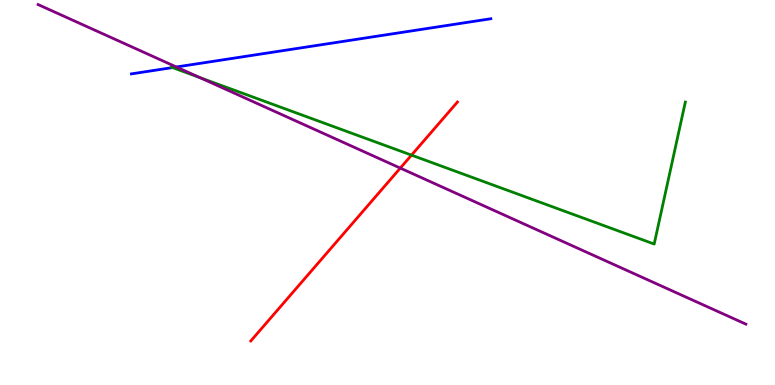[{'lines': ['blue', 'red'], 'intersections': []}, {'lines': ['green', 'red'], 'intersections': [{'x': 5.31, 'y': 5.97}]}, {'lines': ['purple', 'red'], 'intersections': [{'x': 5.17, 'y': 5.63}]}, {'lines': ['blue', 'green'], 'intersections': [{'x': 2.23, 'y': 8.24}]}, {'lines': ['blue', 'purple'], 'intersections': [{'x': 2.28, 'y': 8.26}]}, {'lines': ['green', 'purple'], 'intersections': [{'x': 2.58, 'y': 7.99}]}]